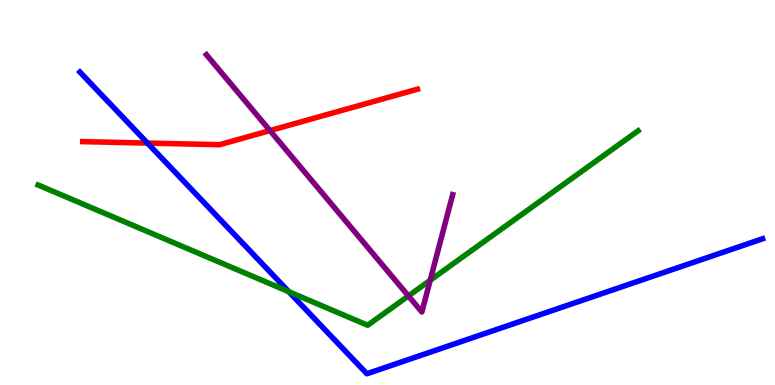[{'lines': ['blue', 'red'], 'intersections': [{'x': 1.9, 'y': 6.28}]}, {'lines': ['green', 'red'], 'intersections': []}, {'lines': ['purple', 'red'], 'intersections': [{'x': 3.48, 'y': 6.61}]}, {'lines': ['blue', 'green'], 'intersections': [{'x': 3.73, 'y': 2.42}]}, {'lines': ['blue', 'purple'], 'intersections': []}, {'lines': ['green', 'purple'], 'intersections': [{'x': 5.27, 'y': 2.31}, {'x': 5.55, 'y': 2.72}]}]